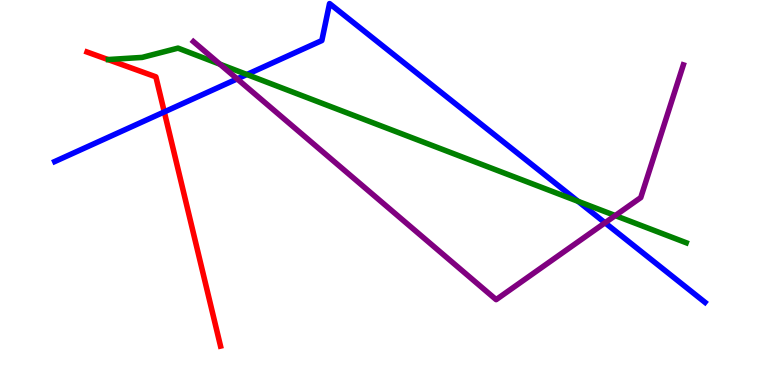[{'lines': ['blue', 'red'], 'intersections': [{'x': 2.12, 'y': 7.09}]}, {'lines': ['green', 'red'], 'intersections': []}, {'lines': ['purple', 'red'], 'intersections': []}, {'lines': ['blue', 'green'], 'intersections': [{'x': 3.19, 'y': 8.06}, {'x': 7.46, 'y': 4.77}]}, {'lines': ['blue', 'purple'], 'intersections': [{'x': 3.06, 'y': 7.95}, {'x': 7.81, 'y': 4.21}]}, {'lines': ['green', 'purple'], 'intersections': [{'x': 2.84, 'y': 8.33}, {'x': 7.94, 'y': 4.4}]}]